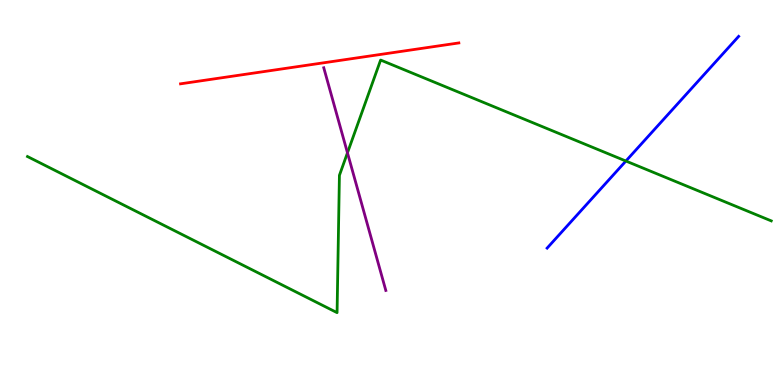[{'lines': ['blue', 'red'], 'intersections': []}, {'lines': ['green', 'red'], 'intersections': []}, {'lines': ['purple', 'red'], 'intersections': []}, {'lines': ['blue', 'green'], 'intersections': [{'x': 8.08, 'y': 5.82}]}, {'lines': ['blue', 'purple'], 'intersections': []}, {'lines': ['green', 'purple'], 'intersections': [{'x': 4.48, 'y': 6.03}]}]